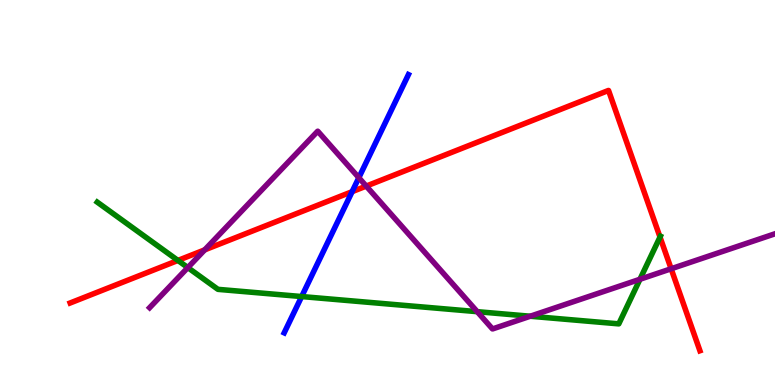[{'lines': ['blue', 'red'], 'intersections': [{'x': 4.54, 'y': 5.02}]}, {'lines': ['green', 'red'], 'intersections': [{'x': 2.3, 'y': 3.24}, {'x': 8.52, 'y': 3.84}]}, {'lines': ['purple', 'red'], 'intersections': [{'x': 2.64, 'y': 3.51}, {'x': 4.73, 'y': 5.17}, {'x': 8.66, 'y': 3.02}]}, {'lines': ['blue', 'green'], 'intersections': [{'x': 3.89, 'y': 2.3}]}, {'lines': ['blue', 'purple'], 'intersections': [{'x': 4.63, 'y': 5.38}]}, {'lines': ['green', 'purple'], 'intersections': [{'x': 2.42, 'y': 3.05}, {'x': 6.16, 'y': 1.9}, {'x': 6.84, 'y': 1.79}, {'x': 8.26, 'y': 2.75}]}]